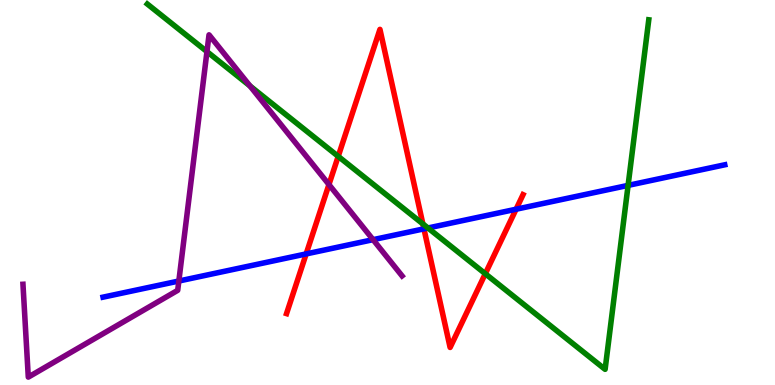[{'lines': ['blue', 'red'], 'intersections': [{'x': 3.95, 'y': 3.4}, {'x': 5.47, 'y': 4.06}, {'x': 6.66, 'y': 4.57}]}, {'lines': ['green', 'red'], 'intersections': [{'x': 4.36, 'y': 5.94}, {'x': 5.46, 'y': 4.18}, {'x': 6.26, 'y': 2.89}]}, {'lines': ['purple', 'red'], 'intersections': [{'x': 4.24, 'y': 5.21}]}, {'lines': ['blue', 'green'], 'intersections': [{'x': 5.52, 'y': 4.08}, {'x': 8.1, 'y': 5.18}]}, {'lines': ['blue', 'purple'], 'intersections': [{'x': 2.31, 'y': 2.7}, {'x': 4.81, 'y': 3.77}]}, {'lines': ['green', 'purple'], 'intersections': [{'x': 2.67, 'y': 8.66}, {'x': 3.23, 'y': 7.77}]}]